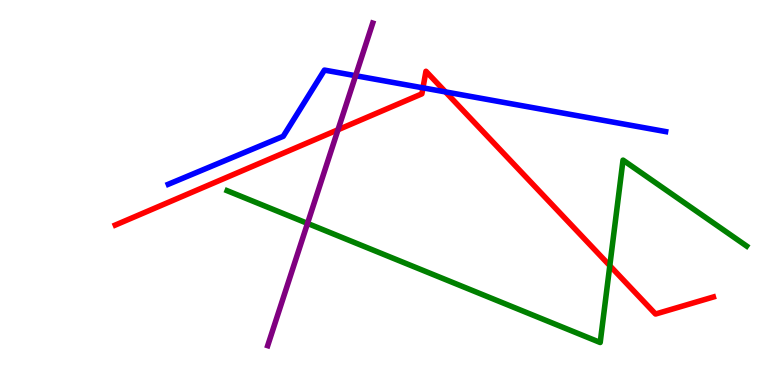[{'lines': ['blue', 'red'], 'intersections': [{'x': 5.46, 'y': 7.72}, {'x': 5.75, 'y': 7.61}]}, {'lines': ['green', 'red'], 'intersections': [{'x': 7.87, 'y': 3.1}]}, {'lines': ['purple', 'red'], 'intersections': [{'x': 4.36, 'y': 6.63}]}, {'lines': ['blue', 'green'], 'intersections': []}, {'lines': ['blue', 'purple'], 'intersections': [{'x': 4.59, 'y': 8.03}]}, {'lines': ['green', 'purple'], 'intersections': [{'x': 3.97, 'y': 4.2}]}]